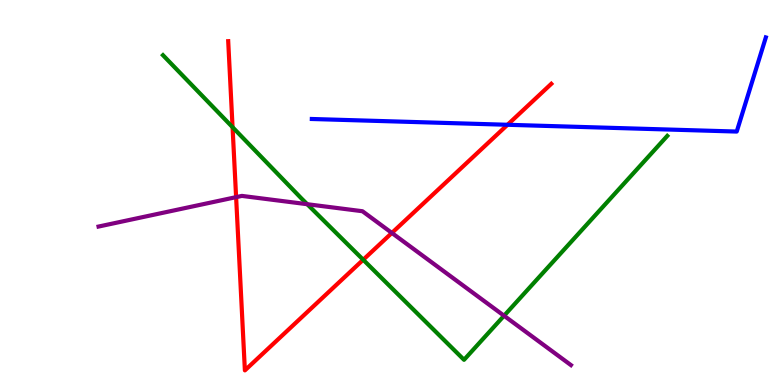[{'lines': ['blue', 'red'], 'intersections': [{'x': 6.55, 'y': 6.76}]}, {'lines': ['green', 'red'], 'intersections': [{'x': 3.0, 'y': 6.7}, {'x': 4.69, 'y': 3.25}]}, {'lines': ['purple', 'red'], 'intersections': [{'x': 3.05, 'y': 4.88}, {'x': 5.06, 'y': 3.95}]}, {'lines': ['blue', 'green'], 'intersections': []}, {'lines': ['blue', 'purple'], 'intersections': []}, {'lines': ['green', 'purple'], 'intersections': [{'x': 3.96, 'y': 4.7}, {'x': 6.5, 'y': 1.8}]}]